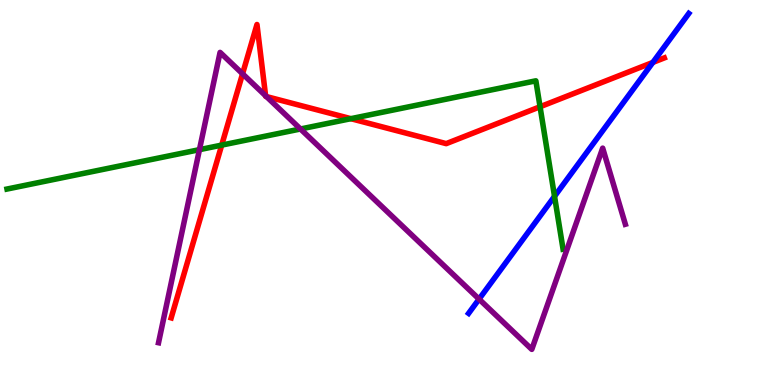[{'lines': ['blue', 'red'], 'intersections': [{'x': 8.42, 'y': 8.38}]}, {'lines': ['green', 'red'], 'intersections': [{'x': 2.86, 'y': 6.23}, {'x': 4.53, 'y': 6.92}, {'x': 6.97, 'y': 7.23}]}, {'lines': ['purple', 'red'], 'intersections': [{'x': 3.13, 'y': 8.08}, {'x': 3.43, 'y': 7.51}, {'x': 3.44, 'y': 7.49}]}, {'lines': ['blue', 'green'], 'intersections': [{'x': 7.16, 'y': 4.9}]}, {'lines': ['blue', 'purple'], 'intersections': [{'x': 6.18, 'y': 2.23}]}, {'lines': ['green', 'purple'], 'intersections': [{'x': 2.57, 'y': 6.11}, {'x': 3.88, 'y': 6.65}]}]